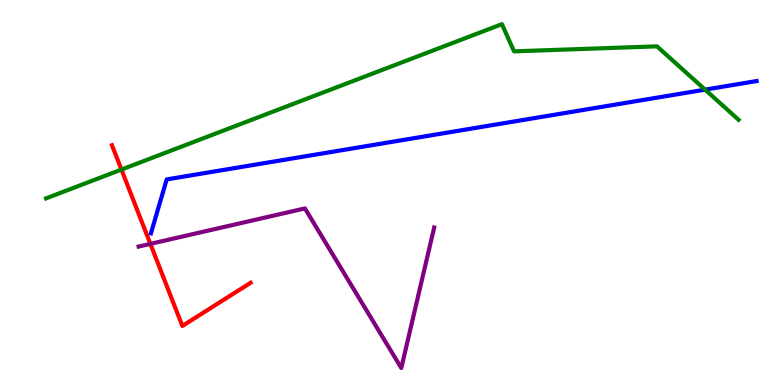[{'lines': ['blue', 'red'], 'intersections': []}, {'lines': ['green', 'red'], 'intersections': [{'x': 1.57, 'y': 5.6}]}, {'lines': ['purple', 'red'], 'intersections': [{'x': 1.94, 'y': 3.67}]}, {'lines': ['blue', 'green'], 'intersections': [{'x': 9.1, 'y': 7.67}]}, {'lines': ['blue', 'purple'], 'intersections': []}, {'lines': ['green', 'purple'], 'intersections': []}]